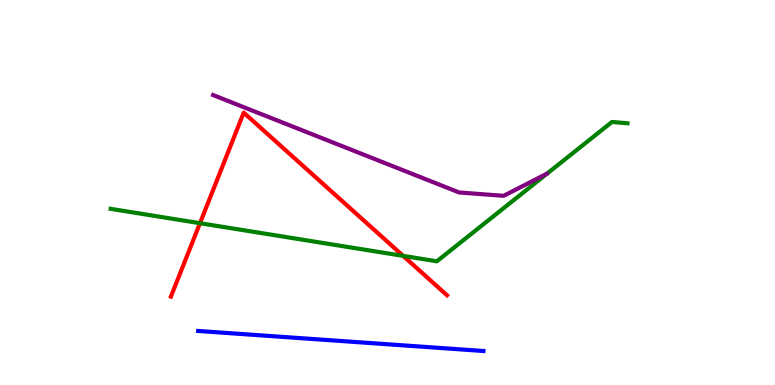[{'lines': ['blue', 'red'], 'intersections': []}, {'lines': ['green', 'red'], 'intersections': [{'x': 2.58, 'y': 4.2}, {'x': 5.2, 'y': 3.35}]}, {'lines': ['purple', 'red'], 'intersections': []}, {'lines': ['blue', 'green'], 'intersections': []}, {'lines': ['blue', 'purple'], 'intersections': []}, {'lines': ['green', 'purple'], 'intersections': []}]